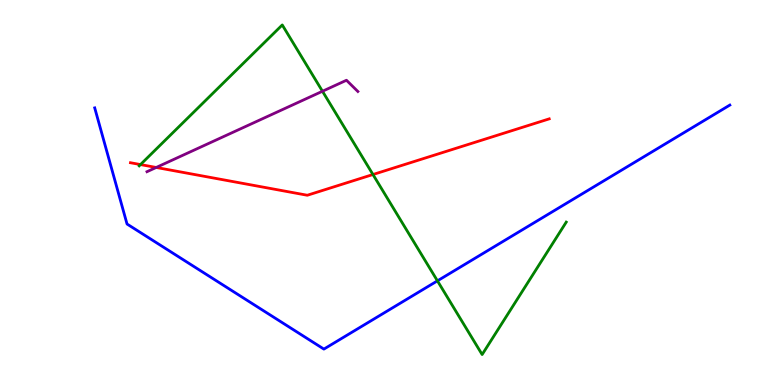[{'lines': ['blue', 'red'], 'intersections': []}, {'lines': ['green', 'red'], 'intersections': [{'x': 1.81, 'y': 5.73}, {'x': 4.81, 'y': 5.47}]}, {'lines': ['purple', 'red'], 'intersections': [{'x': 2.02, 'y': 5.65}]}, {'lines': ['blue', 'green'], 'intersections': [{'x': 5.64, 'y': 2.71}]}, {'lines': ['blue', 'purple'], 'intersections': []}, {'lines': ['green', 'purple'], 'intersections': [{'x': 4.16, 'y': 7.63}]}]